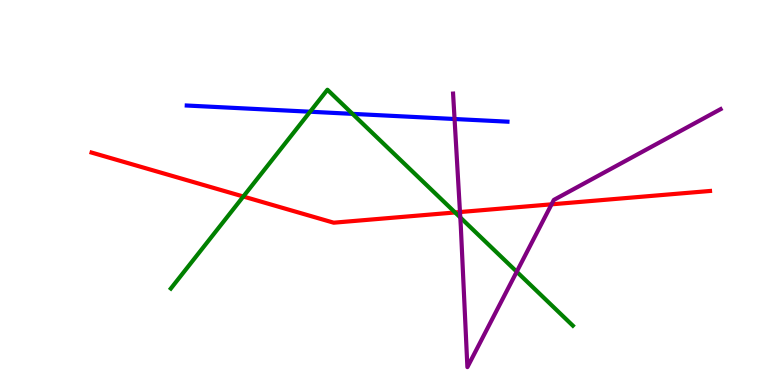[{'lines': ['blue', 'red'], 'intersections': []}, {'lines': ['green', 'red'], 'intersections': [{'x': 3.14, 'y': 4.9}, {'x': 5.87, 'y': 4.48}]}, {'lines': ['purple', 'red'], 'intersections': [{'x': 5.94, 'y': 4.49}, {'x': 7.12, 'y': 4.69}]}, {'lines': ['blue', 'green'], 'intersections': [{'x': 4.0, 'y': 7.1}, {'x': 4.55, 'y': 7.04}]}, {'lines': ['blue', 'purple'], 'intersections': [{'x': 5.87, 'y': 6.91}]}, {'lines': ['green', 'purple'], 'intersections': [{'x': 5.94, 'y': 4.35}, {'x': 6.67, 'y': 2.94}]}]